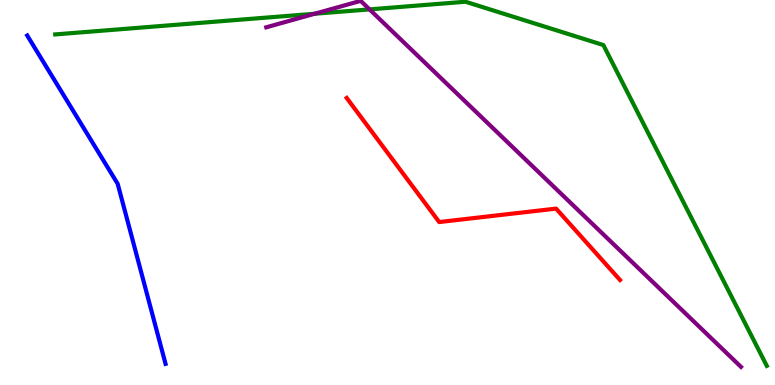[{'lines': ['blue', 'red'], 'intersections': []}, {'lines': ['green', 'red'], 'intersections': []}, {'lines': ['purple', 'red'], 'intersections': []}, {'lines': ['blue', 'green'], 'intersections': []}, {'lines': ['blue', 'purple'], 'intersections': []}, {'lines': ['green', 'purple'], 'intersections': [{'x': 4.06, 'y': 9.64}, {'x': 4.77, 'y': 9.76}]}]